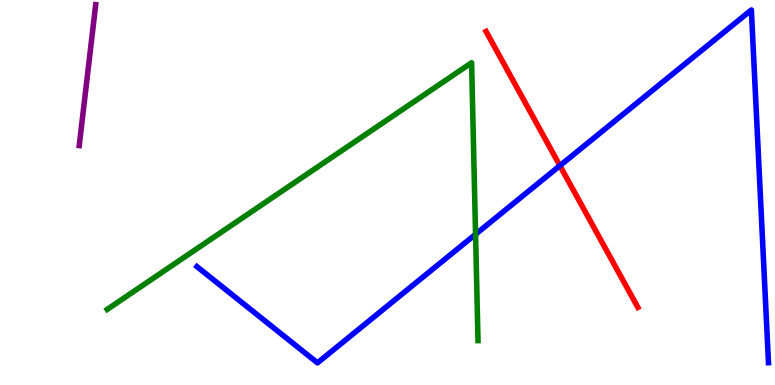[{'lines': ['blue', 'red'], 'intersections': [{'x': 7.22, 'y': 5.7}]}, {'lines': ['green', 'red'], 'intersections': []}, {'lines': ['purple', 'red'], 'intersections': []}, {'lines': ['blue', 'green'], 'intersections': [{'x': 6.14, 'y': 3.91}]}, {'lines': ['blue', 'purple'], 'intersections': []}, {'lines': ['green', 'purple'], 'intersections': []}]